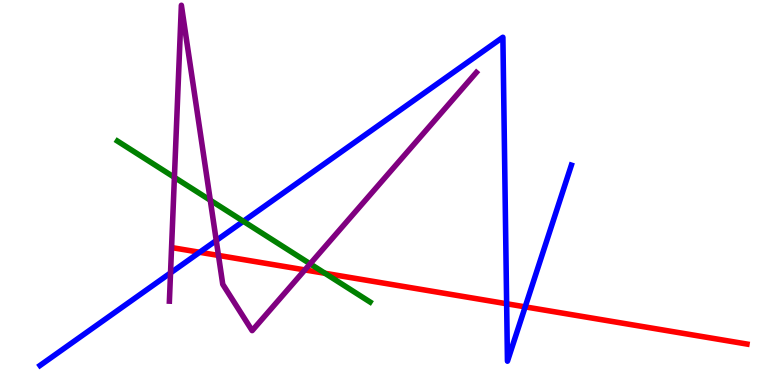[{'lines': ['blue', 'red'], 'intersections': [{'x': 2.58, 'y': 3.45}, {'x': 6.54, 'y': 2.11}, {'x': 6.78, 'y': 2.03}]}, {'lines': ['green', 'red'], 'intersections': [{'x': 4.19, 'y': 2.9}]}, {'lines': ['purple', 'red'], 'intersections': [{'x': 2.82, 'y': 3.37}, {'x': 3.93, 'y': 2.99}]}, {'lines': ['blue', 'green'], 'intersections': [{'x': 3.14, 'y': 4.25}]}, {'lines': ['blue', 'purple'], 'intersections': [{'x': 2.2, 'y': 2.91}, {'x': 2.79, 'y': 3.75}]}, {'lines': ['green', 'purple'], 'intersections': [{'x': 2.25, 'y': 5.39}, {'x': 2.71, 'y': 4.8}, {'x': 4.0, 'y': 3.15}]}]